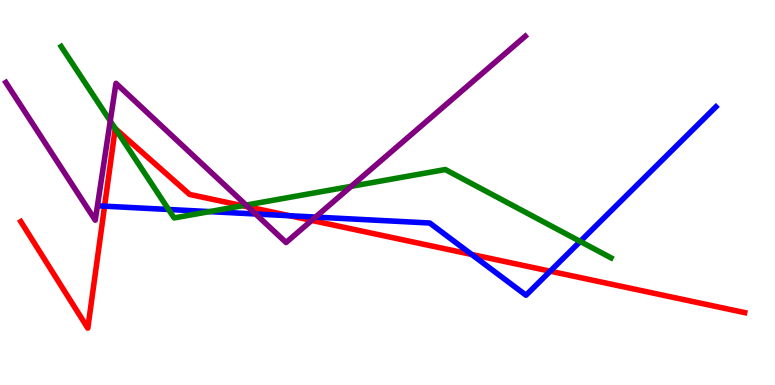[{'lines': ['blue', 'red'], 'intersections': [{'x': 1.35, 'y': 4.64}, {'x': 3.74, 'y': 4.4}, {'x': 6.09, 'y': 3.39}, {'x': 7.1, 'y': 2.96}]}, {'lines': ['green', 'red'], 'intersections': [{'x': 1.49, 'y': 6.66}, {'x': 3.13, 'y': 4.66}]}, {'lines': ['purple', 'red'], 'intersections': [{'x': 3.2, 'y': 4.63}, {'x': 4.02, 'y': 4.27}]}, {'lines': ['blue', 'green'], 'intersections': [{'x': 2.18, 'y': 4.56}, {'x': 2.7, 'y': 4.5}, {'x': 7.49, 'y': 3.73}]}, {'lines': ['blue', 'purple'], 'intersections': [{'x': 3.3, 'y': 4.44}, {'x': 4.07, 'y': 4.36}]}, {'lines': ['green', 'purple'], 'intersections': [{'x': 1.42, 'y': 6.86}, {'x': 3.18, 'y': 4.67}, {'x': 4.53, 'y': 5.16}]}]